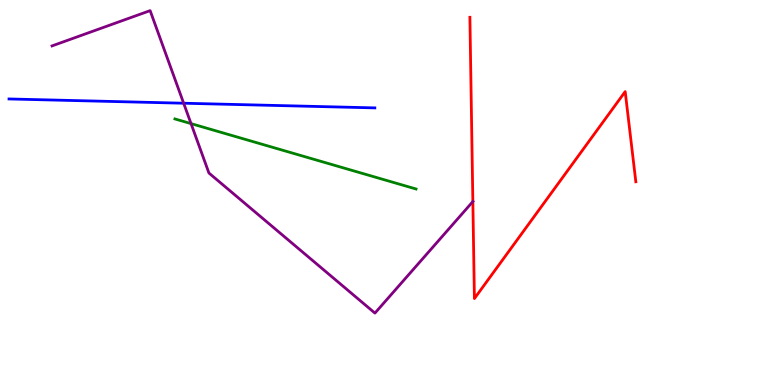[{'lines': ['blue', 'red'], 'intersections': []}, {'lines': ['green', 'red'], 'intersections': []}, {'lines': ['purple', 'red'], 'intersections': [{'x': 6.1, 'y': 4.76}]}, {'lines': ['blue', 'green'], 'intersections': []}, {'lines': ['blue', 'purple'], 'intersections': [{'x': 2.37, 'y': 7.32}]}, {'lines': ['green', 'purple'], 'intersections': [{'x': 2.47, 'y': 6.79}]}]